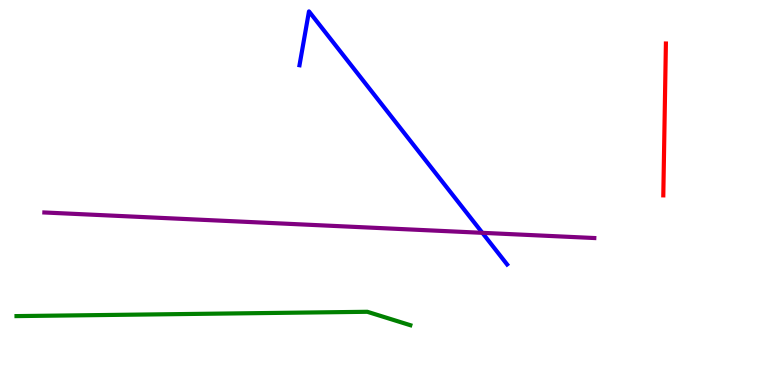[{'lines': ['blue', 'red'], 'intersections': []}, {'lines': ['green', 'red'], 'intersections': []}, {'lines': ['purple', 'red'], 'intersections': []}, {'lines': ['blue', 'green'], 'intersections': []}, {'lines': ['blue', 'purple'], 'intersections': [{'x': 6.22, 'y': 3.95}]}, {'lines': ['green', 'purple'], 'intersections': []}]